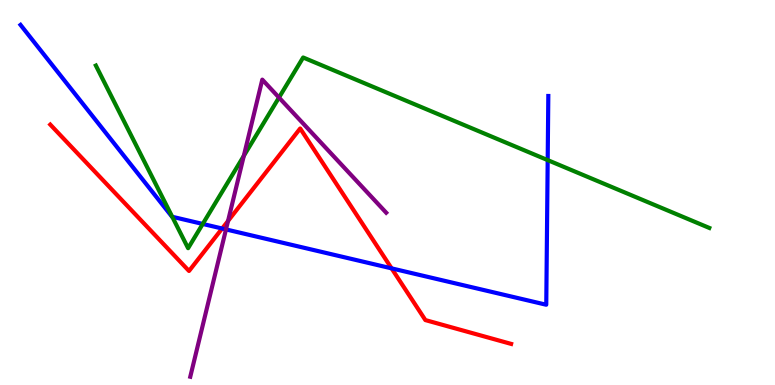[{'lines': ['blue', 'red'], 'intersections': [{'x': 2.87, 'y': 4.06}, {'x': 5.05, 'y': 3.03}]}, {'lines': ['green', 'red'], 'intersections': []}, {'lines': ['purple', 'red'], 'intersections': [{'x': 2.94, 'y': 4.26}]}, {'lines': ['blue', 'green'], 'intersections': [{'x': 2.22, 'y': 4.37}, {'x': 2.62, 'y': 4.18}, {'x': 7.07, 'y': 5.84}]}, {'lines': ['blue', 'purple'], 'intersections': [{'x': 2.92, 'y': 4.04}]}, {'lines': ['green', 'purple'], 'intersections': [{'x': 3.15, 'y': 5.95}, {'x': 3.6, 'y': 7.47}]}]